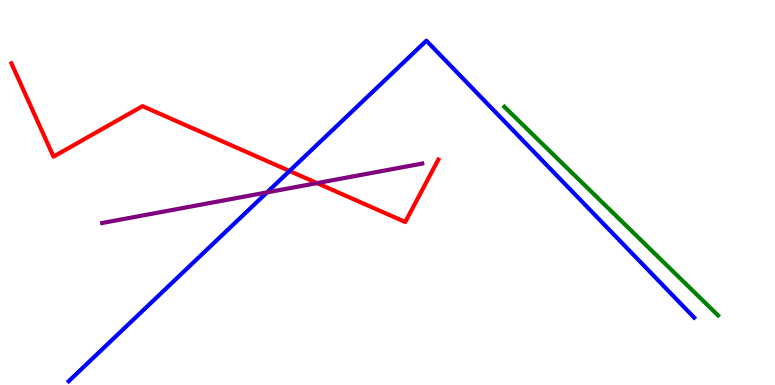[{'lines': ['blue', 'red'], 'intersections': [{'x': 3.74, 'y': 5.56}]}, {'lines': ['green', 'red'], 'intersections': []}, {'lines': ['purple', 'red'], 'intersections': [{'x': 4.09, 'y': 5.24}]}, {'lines': ['blue', 'green'], 'intersections': []}, {'lines': ['blue', 'purple'], 'intersections': [{'x': 3.45, 'y': 5.0}]}, {'lines': ['green', 'purple'], 'intersections': []}]